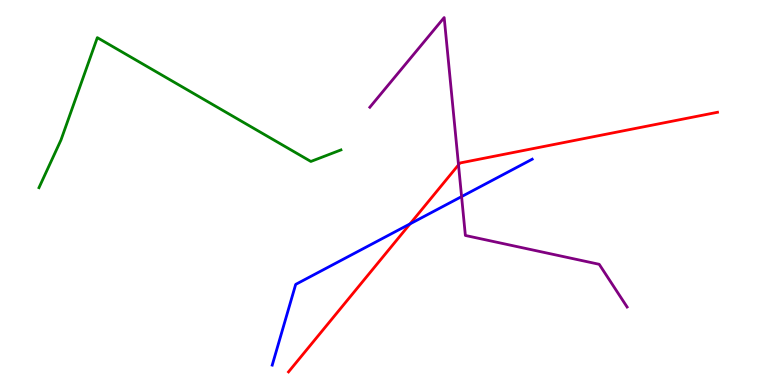[{'lines': ['blue', 'red'], 'intersections': [{'x': 5.29, 'y': 4.19}]}, {'lines': ['green', 'red'], 'intersections': []}, {'lines': ['purple', 'red'], 'intersections': [{'x': 5.92, 'y': 5.72}]}, {'lines': ['blue', 'green'], 'intersections': []}, {'lines': ['blue', 'purple'], 'intersections': [{'x': 5.96, 'y': 4.89}]}, {'lines': ['green', 'purple'], 'intersections': []}]